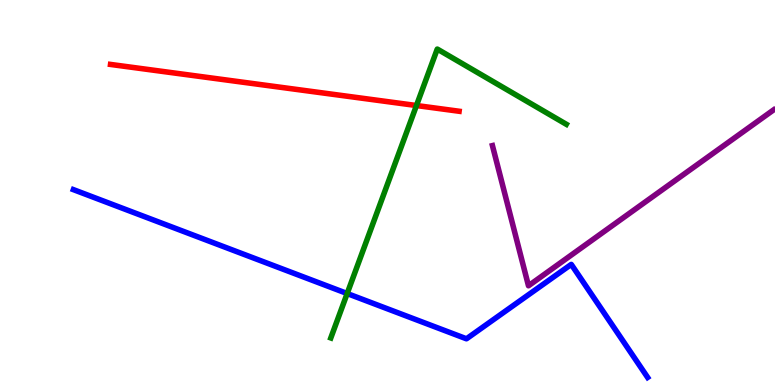[{'lines': ['blue', 'red'], 'intersections': []}, {'lines': ['green', 'red'], 'intersections': [{'x': 5.37, 'y': 7.26}]}, {'lines': ['purple', 'red'], 'intersections': []}, {'lines': ['blue', 'green'], 'intersections': [{'x': 4.48, 'y': 2.38}]}, {'lines': ['blue', 'purple'], 'intersections': []}, {'lines': ['green', 'purple'], 'intersections': []}]